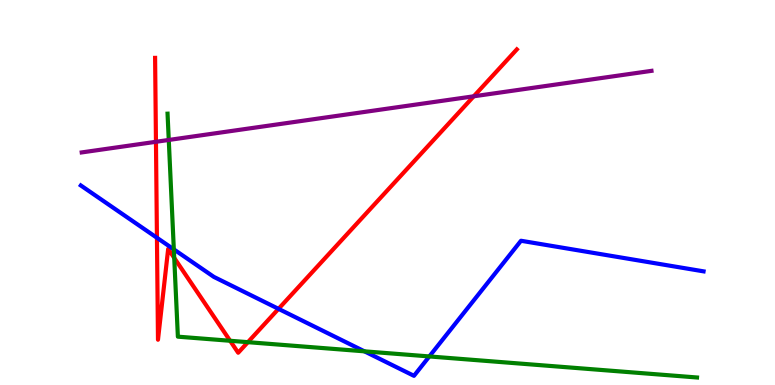[{'lines': ['blue', 'red'], 'intersections': [{'x': 2.03, 'y': 3.82}, {'x': 3.59, 'y': 1.98}]}, {'lines': ['green', 'red'], 'intersections': [{'x': 2.25, 'y': 3.3}, {'x': 2.97, 'y': 1.15}, {'x': 3.2, 'y': 1.11}]}, {'lines': ['purple', 'red'], 'intersections': [{'x': 2.01, 'y': 6.32}, {'x': 6.11, 'y': 7.5}]}, {'lines': ['blue', 'green'], 'intersections': [{'x': 2.24, 'y': 3.52}, {'x': 4.7, 'y': 0.874}, {'x': 5.54, 'y': 0.742}]}, {'lines': ['blue', 'purple'], 'intersections': []}, {'lines': ['green', 'purple'], 'intersections': [{'x': 2.18, 'y': 6.36}]}]